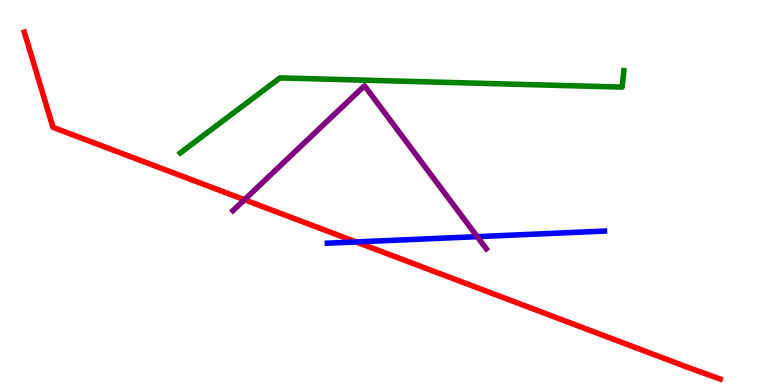[{'lines': ['blue', 'red'], 'intersections': [{'x': 4.59, 'y': 3.72}]}, {'lines': ['green', 'red'], 'intersections': []}, {'lines': ['purple', 'red'], 'intersections': [{'x': 3.15, 'y': 4.81}]}, {'lines': ['blue', 'green'], 'intersections': []}, {'lines': ['blue', 'purple'], 'intersections': [{'x': 6.16, 'y': 3.85}]}, {'lines': ['green', 'purple'], 'intersections': []}]